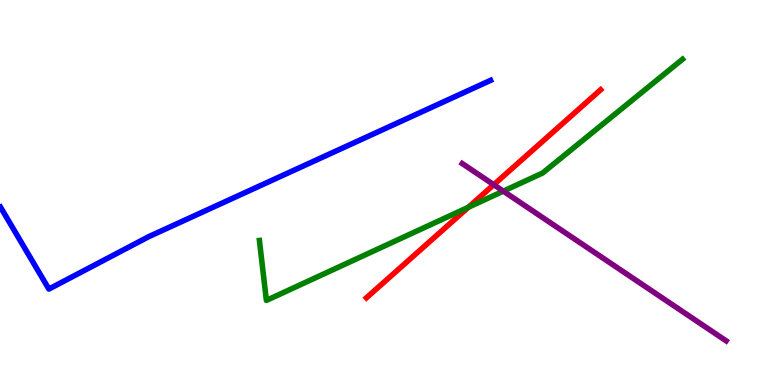[{'lines': ['blue', 'red'], 'intersections': []}, {'lines': ['green', 'red'], 'intersections': [{'x': 6.04, 'y': 4.62}]}, {'lines': ['purple', 'red'], 'intersections': [{'x': 6.37, 'y': 5.2}]}, {'lines': ['blue', 'green'], 'intersections': []}, {'lines': ['blue', 'purple'], 'intersections': []}, {'lines': ['green', 'purple'], 'intersections': [{'x': 6.49, 'y': 5.04}]}]